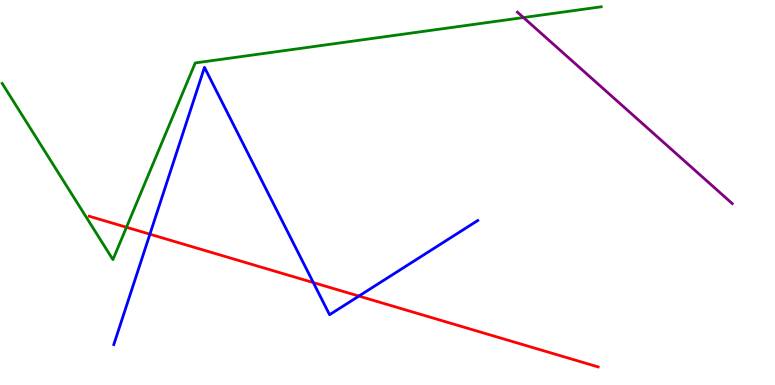[{'lines': ['blue', 'red'], 'intersections': [{'x': 1.93, 'y': 3.92}, {'x': 4.04, 'y': 2.66}, {'x': 4.63, 'y': 2.31}]}, {'lines': ['green', 'red'], 'intersections': [{'x': 1.63, 'y': 4.1}]}, {'lines': ['purple', 'red'], 'intersections': []}, {'lines': ['blue', 'green'], 'intersections': []}, {'lines': ['blue', 'purple'], 'intersections': []}, {'lines': ['green', 'purple'], 'intersections': [{'x': 6.75, 'y': 9.54}]}]